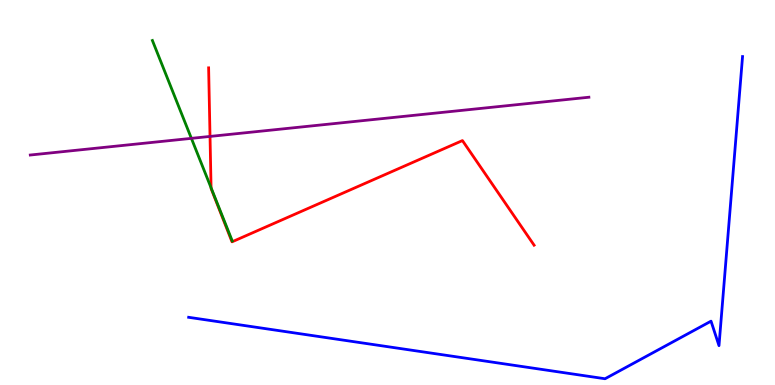[{'lines': ['blue', 'red'], 'intersections': []}, {'lines': ['green', 'red'], 'intersections': [{'x': 2.72, 'y': 5.12}]}, {'lines': ['purple', 'red'], 'intersections': [{'x': 2.71, 'y': 6.46}]}, {'lines': ['blue', 'green'], 'intersections': []}, {'lines': ['blue', 'purple'], 'intersections': []}, {'lines': ['green', 'purple'], 'intersections': [{'x': 2.47, 'y': 6.41}]}]